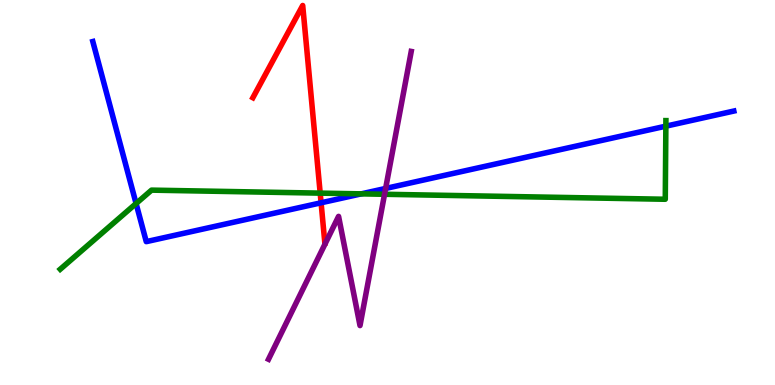[{'lines': ['blue', 'red'], 'intersections': [{'x': 4.14, 'y': 4.73}]}, {'lines': ['green', 'red'], 'intersections': [{'x': 4.13, 'y': 4.98}]}, {'lines': ['purple', 'red'], 'intersections': []}, {'lines': ['blue', 'green'], 'intersections': [{'x': 1.76, 'y': 4.71}, {'x': 4.66, 'y': 4.96}, {'x': 8.59, 'y': 6.72}]}, {'lines': ['blue', 'purple'], 'intersections': [{'x': 4.98, 'y': 5.11}]}, {'lines': ['green', 'purple'], 'intersections': [{'x': 4.96, 'y': 4.95}]}]